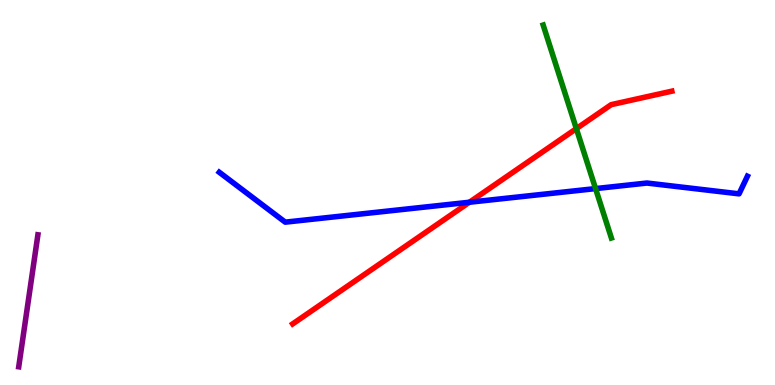[{'lines': ['blue', 'red'], 'intersections': [{'x': 6.06, 'y': 4.75}]}, {'lines': ['green', 'red'], 'intersections': [{'x': 7.44, 'y': 6.66}]}, {'lines': ['purple', 'red'], 'intersections': []}, {'lines': ['blue', 'green'], 'intersections': [{'x': 7.68, 'y': 5.1}]}, {'lines': ['blue', 'purple'], 'intersections': []}, {'lines': ['green', 'purple'], 'intersections': []}]